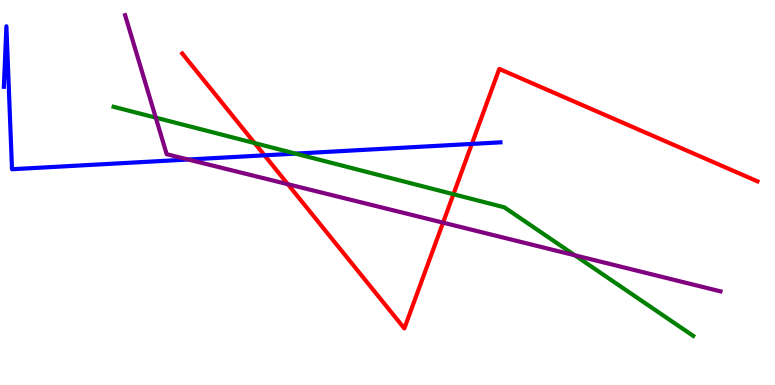[{'lines': ['blue', 'red'], 'intersections': [{'x': 3.41, 'y': 5.97}, {'x': 6.09, 'y': 6.26}]}, {'lines': ['green', 'red'], 'intersections': [{'x': 3.29, 'y': 6.28}, {'x': 5.85, 'y': 4.96}]}, {'lines': ['purple', 'red'], 'intersections': [{'x': 3.71, 'y': 5.22}, {'x': 5.72, 'y': 4.22}]}, {'lines': ['blue', 'green'], 'intersections': [{'x': 3.81, 'y': 6.01}]}, {'lines': ['blue', 'purple'], 'intersections': [{'x': 2.43, 'y': 5.86}]}, {'lines': ['green', 'purple'], 'intersections': [{'x': 2.01, 'y': 6.94}, {'x': 7.42, 'y': 3.37}]}]